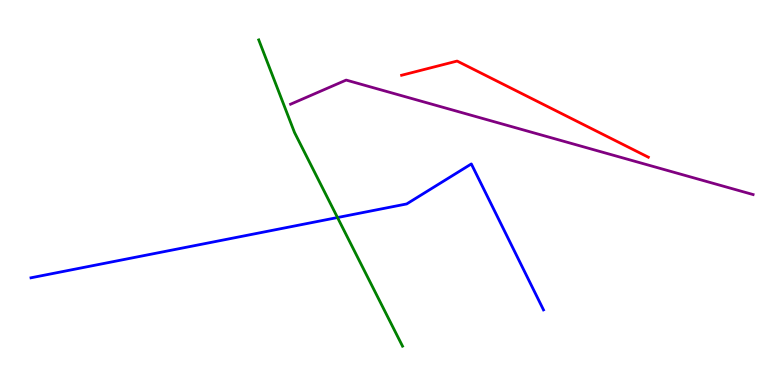[{'lines': ['blue', 'red'], 'intersections': []}, {'lines': ['green', 'red'], 'intersections': []}, {'lines': ['purple', 'red'], 'intersections': []}, {'lines': ['blue', 'green'], 'intersections': [{'x': 4.35, 'y': 4.35}]}, {'lines': ['blue', 'purple'], 'intersections': []}, {'lines': ['green', 'purple'], 'intersections': []}]